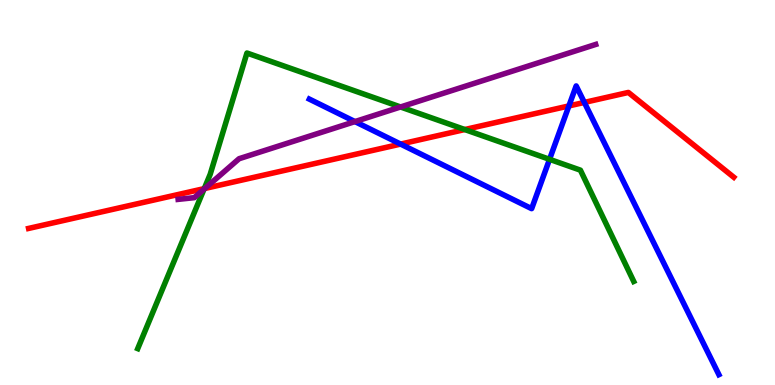[{'lines': ['blue', 'red'], 'intersections': [{'x': 5.17, 'y': 6.26}, {'x': 7.34, 'y': 7.25}, {'x': 7.54, 'y': 7.34}]}, {'lines': ['green', 'red'], 'intersections': [{'x': 2.64, 'y': 5.1}, {'x': 6.0, 'y': 6.64}]}, {'lines': ['purple', 'red'], 'intersections': [{'x': 2.64, 'y': 5.1}]}, {'lines': ['blue', 'green'], 'intersections': [{'x': 7.09, 'y': 5.86}]}, {'lines': ['blue', 'purple'], 'intersections': [{'x': 4.58, 'y': 6.84}]}, {'lines': ['green', 'purple'], 'intersections': [{'x': 2.63, 'y': 5.09}, {'x': 5.17, 'y': 7.22}]}]